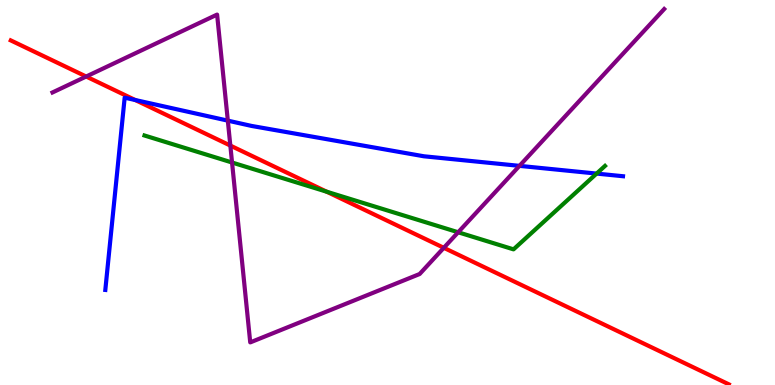[{'lines': ['blue', 'red'], 'intersections': [{'x': 1.74, 'y': 7.4}]}, {'lines': ['green', 'red'], 'intersections': [{'x': 4.21, 'y': 5.02}]}, {'lines': ['purple', 'red'], 'intersections': [{'x': 1.11, 'y': 8.01}, {'x': 2.97, 'y': 6.22}, {'x': 5.73, 'y': 3.56}]}, {'lines': ['blue', 'green'], 'intersections': [{'x': 7.7, 'y': 5.49}]}, {'lines': ['blue', 'purple'], 'intersections': [{'x': 2.94, 'y': 6.87}, {'x': 6.7, 'y': 5.69}]}, {'lines': ['green', 'purple'], 'intersections': [{'x': 2.99, 'y': 5.78}, {'x': 5.91, 'y': 3.97}]}]